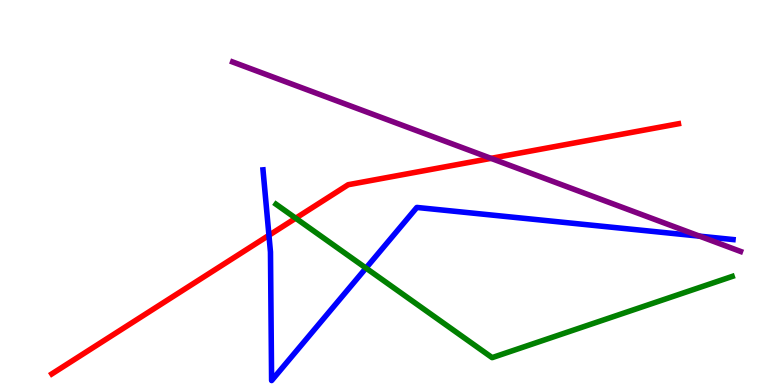[{'lines': ['blue', 'red'], 'intersections': [{'x': 3.47, 'y': 3.89}]}, {'lines': ['green', 'red'], 'intersections': [{'x': 3.82, 'y': 4.33}]}, {'lines': ['purple', 'red'], 'intersections': [{'x': 6.34, 'y': 5.89}]}, {'lines': ['blue', 'green'], 'intersections': [{'x': 4.72, 'y': 3.04}]}, {'lines': ['blue', 'purple'], 'intersections': [{'x': 9.03, 'y': 3.87}]}, {'lines': ['green', 'purple'], 'intersections': []}]